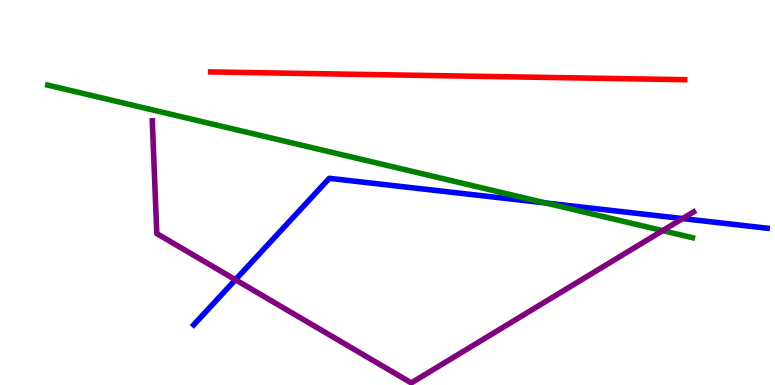[{'lines': ['blue', 'red'], 'intersections': []}, {'lines': ['green', 'red'], 'intersections': []}, {'lines': ['purple', 'red'], 'intersections': []}, {'lines': ['blue', 'green'], 'intersections': [{'x': 7.04, 'y': 4.73}]}, {'lines': ['blue', 'purple'], 'intersections': [{'x': 3.04, 'y': 2.73}, {'x': 8.81, 'y': 4.32}]}, {'lines': ['green', 'purple'], 'intersections': [{'x': 8.55, 'y': 4.01}]}]